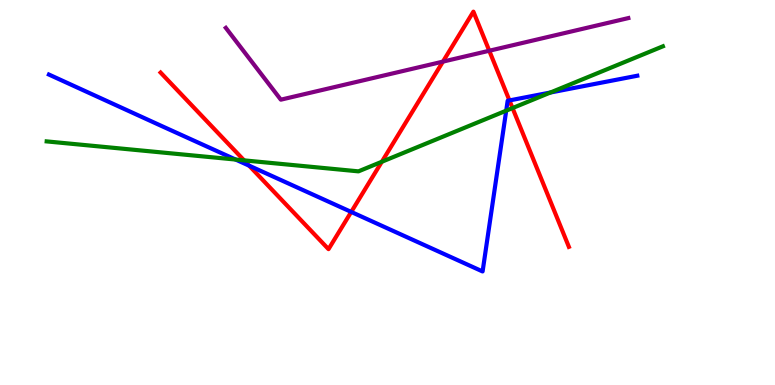[{'lines': ['blue', 'red'], 'intersections': [{'x': 3.21, 'y': 5.7}, {'x': 4.53, 'y': 4.5}, {'x': 6.57, 'y': 7.39}]}, {'lines': ['green', 'red'], 'intersections': [{'x': 3.15, 'y': 5.83}, {'x': 4.93, 'y': 5.8}, {'x': 6.61, 'y': 7.19}]}, {'lines': ['purple', 'red'], 'intersections': [{'x': 5.72, 'y': 8.4}, {'x': 6.31, 'y': 8.68}]}, {'lines': ['blue', 'green'], 'intersections': [{'x': 3.04, 'y': 5.86}, {'x': 6.53, 'y': 7.13}, {'x': 7.1, 'y': 7.6}]}, {'lines': ['blue', 'purple'], 'intersections': []}, {'lines': ['green', 'purple'], 'intersections': []}]